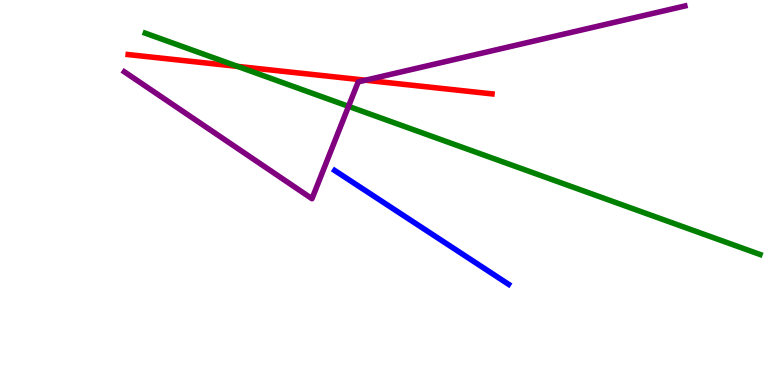[{'lines': ['blue', 'red'], 'intersections': []}, {'lines': ['green', 'red'], 'intersections': [{'x': 3.07, 'y': 8.28}]}, {'lines': ['purple', 'red'], 'intersections': [{'x': 4.72, 'y': 7.92}]}, {'lines': ['blue', 'green'], 'intersections': []}, {'lines': ['blue', 'purple'], 'intersections': []}, {'lines': ['green', 'purple'], 'intersections': [{'x': 4.5, 'y': 7.24}]}]